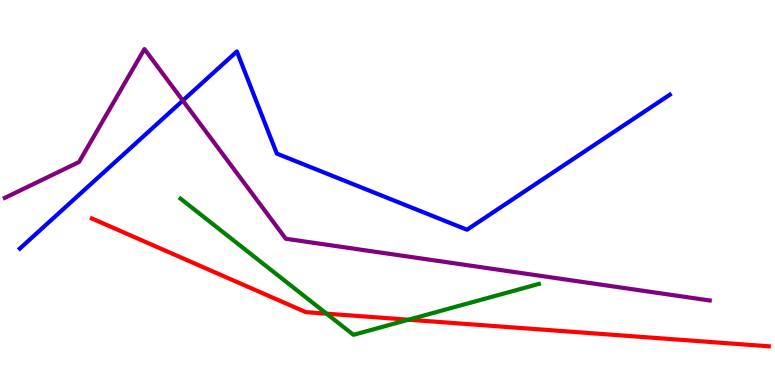[{'lines': ['blue', 'red'], 'intersections': []}, {'lines': ['green', 'red'], 'intersections': [{'x': 4.21, 'y': 1.85}, {'x': 5.27, 'y': 1.7}]}, {'lines': ['purple', 'red'], 'intersections': []}, {'lines': ['blue', 'green'], 'intersections': []}, {'lines': ['blue', 'purple'], 'intersections': [{'x': 2.36, 'y': 7.39}]}, {'lines': ['green', 'purple'], 'intersections': []}]